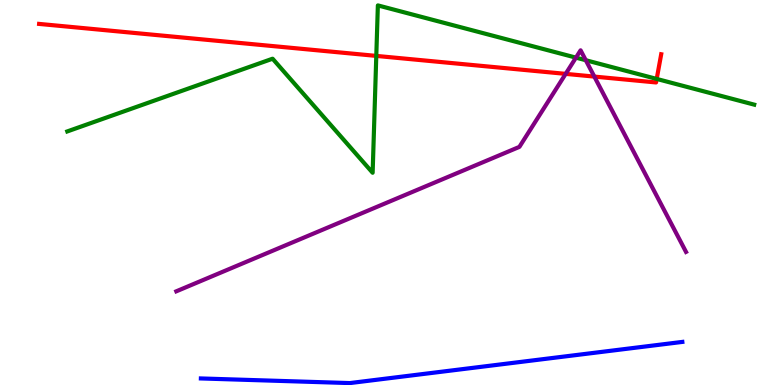[{'lines': ['blue', 'red'], 'intersections': []}, {'lines': ['green', 'red'], 'intersections': [{'x': 4.86, 'y': 8.55}, {'x': 8.47, 'y': 7.95}]}, {'lines': ['purple', 'red'], 'intersections': [{'x': 7.3, 'y': 8.08}, {'x': 7.67, 'y': 8.01}]}, {'lines': ['blue', 'green'], 'intersections': []}, {'lines': ['blue', 'purple'], 'intersections': []}, {'lines': ['green', 'purple'], 'intersections': [{'x': 7.43, 'y': 8.5}, {'x': 7.56, 'y': 8.44}]}]